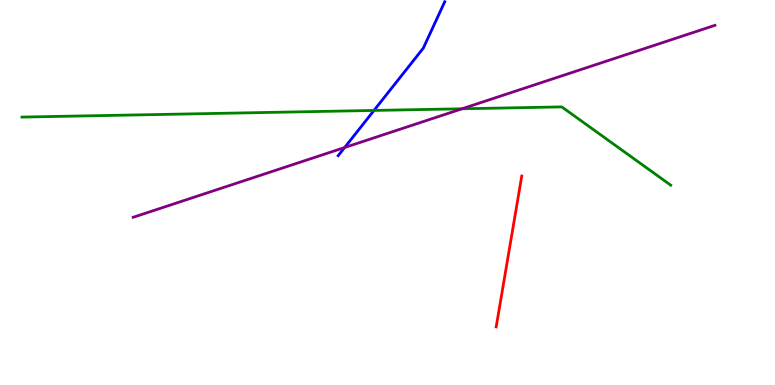[{'lines': ['blue', 'red'], 'intersections': []}, {'lines': ['green', 'red'], 'intersections': []}, {'lines': ['purple', 'red'], 'intersections': []}, {'lines': ['blue', 'green'], 'intersections': [{'x': 4.83, 'y': 7.13}]}, {'lines': ['blue', 'purple'], 'intersections': [{'x': 4.45, 'y': 6.17}]}, {'lines': ['green', 'purple'], 'intersections': [{'x': 5.96, 'y': 7.17}]}]